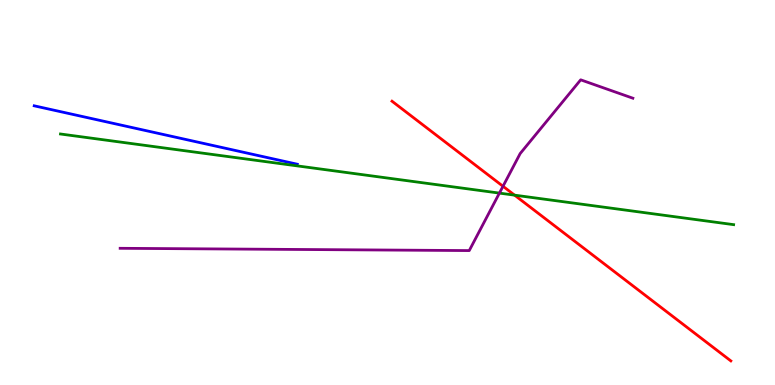[{'lines': ['blue', 'red'], 'intersections': []}, {'lines': ['green', 'red'], 'intersections': [{'x': 6.64, 'y': 4.93}]}, {'lines': ['purple', 'red'], 'intersections': [{'x': 6.49, 'y': 5.16}]}, {'lines': ['blue', 'green'], 'intersections': []}, {'lines': ['blue', 'purple'], 'intersections': []}, {'lines': ['green', 'purple'], 'intersections': [{'x': 6.44, 'y': 4.98}]}]